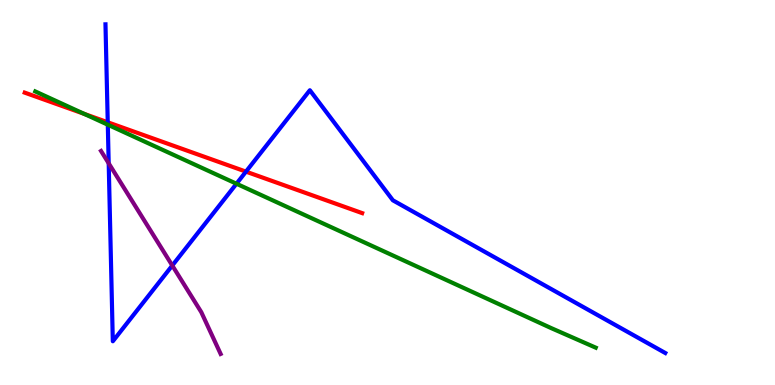[{'lines': ['blue', 'red'], 'intersections': [{'x': 1.39, 'y': 6.82}, {'x': 3.17, 'y': 5.54}]}, {'lines': ['green', 'red'], 'intersections': [{'x': 1.09, 'y': 7.04}]}, {'lines': ['purple', 'red'], 'intersections': []}, {'lines': ['blue', 'green'], 'intersections': [{'x': 1.39, 'y': 6.76}, {'x': 3.05, 'y': 5.23}]}, {'lines': ['blue', 'purple'], 'intersections': [{'x': 1.4, 'y': 5.76}, {'x': 2.22, 'y': 3.1}]}, {'lines': ['green', 'purple'], 'intersections': []}]